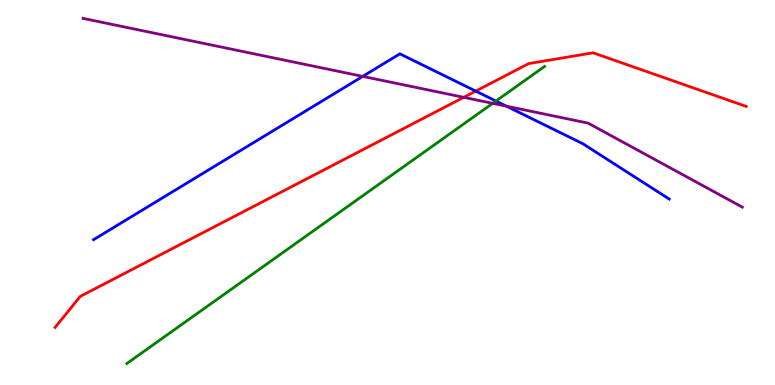[{'lines': ['blue', 'red'], 'intersections': [{'x': 6.14, 'y': 7.63}]}, {'lines': ['green', 'red'], 'intersections': []}, {'lines': ['purple', 'red'], 'intersections': [{'x': 5.98, 'y': 7.47}]}, {'lines': ['blue', 'green'], 'intersections': [{'x': 6.4, 'y': 7.38}]}, {'lines': ['blue', 'purple'], 'intersections': [{'x': 4.68, 'y': 8.02}, {'x': 6.53, 'y': 7.24}]}, {'lines': ['green', 'purple'], 'intersections': [{'x': 6.36, 'y': 7.32}]}]